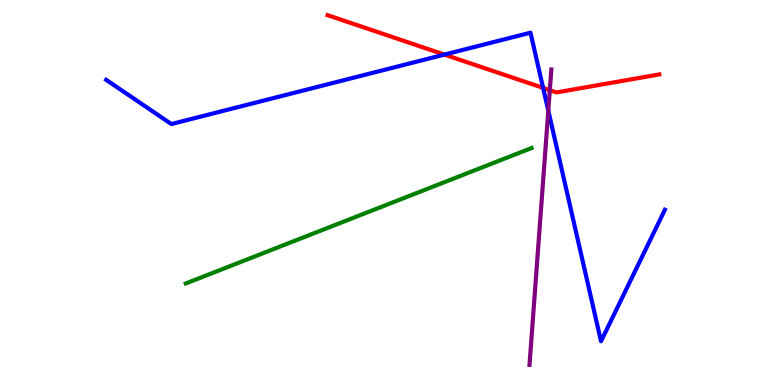[{'lines': ['blue', 'red'], 'intersections': [{'x': 5.73, 'y': 8.58}, {'x': 7.01, 'y': 7.72}]}, {'lines': ['green', 'red'], 'intersections': []}, {'lines': ['purple', 'red'], 'intersections': [{'x': 7.09, 'y': 7.66}]}, {'lines': ['blue', 'green'], 'intersections': []}, {'lines': ['blue', 'purple'], 'intersections': [{'x': 7.07, 'y': 7.13}]}, {'lines': ['green', 'purple'], 'intersections': []}]